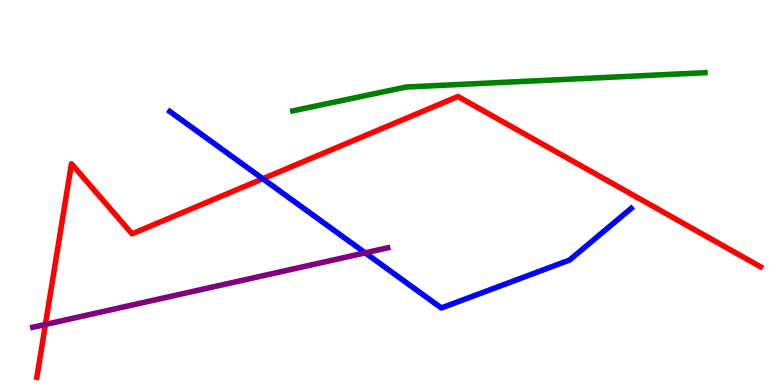[{'lines': ['blue', 'red'], 'intersections': [{'x': 3.39, 'y': 5.36}]}, {'lines': ['green', 'red'], 'intersections': []}, {'lines': ['purple', 'red'], 'intersections': [{'x': 0.586, 'y': 1.57}]}, {'lines': ['blue', 'green'], 'intersections': []}, {'lines': ['blue', 'purple'], 'intersections': [{'x': 4.71, 'y': 3.43}]}, {'lines': ['green', 'purple'], 'intersections': []}]